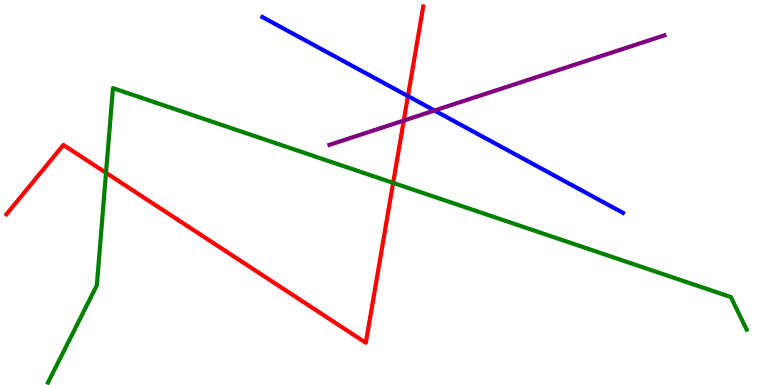[{'lines': ['blue', 'red'], 'intersections': [{'x': 5.26, 'y': 7.5}]}, {'lines': ['green', 'red'], 'intersections': [{'x': 1.37, 'y': 5.51}, {'x': 5.07, 'y': 5.25}]}, {'lines': ['purple', 'red'], 'intersections': [{'x': 5.21, 'y': 6.87}]}, {'lines': ['blue', 'green'], 'intersections': []}, {'lines': ['blue', 'purple'], 'intersections': [{'x': 5.61, 'y': 7.13}]}, {'lines': ['green', 'purple'], 'intersections': []}]